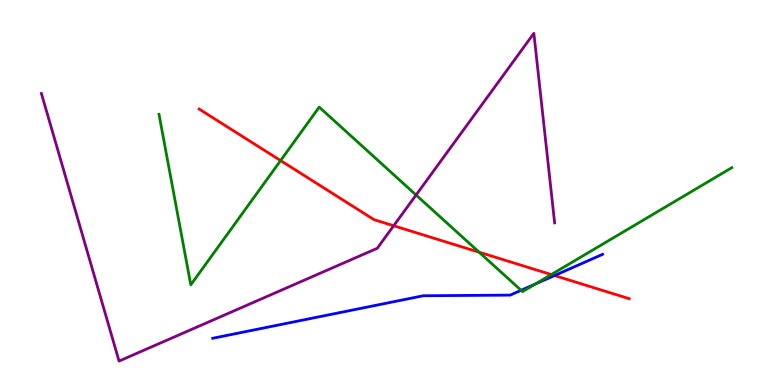[{'lines': ['blue', 'red'], 'intersections': [{'x': 7.16, 'y': 2.84}]}, {'lines': ['green', 'red'], 'intersections': [{'x': 3.62, 'y': 5.83}, {'x': 6.18, 'y': 3.45}, {'x': 7.11, 'y': 2.87}]}, {'lines': ['purple', 'red'], 'intersections': [{'x': 5.08, 'y': 4.14}]}, {'lines': ['blue', 'green'], 'intersections': [{'x': 6.72, 'y': 2.46}, {'x': 6.91, 'y': 2.62}]}, {'lines': ['blue', 'purple'], 'intersections': []}, {'lines': ['green', 'purple'], 'intersections': [{'x': 5.37, 'y': 4.94}]}]